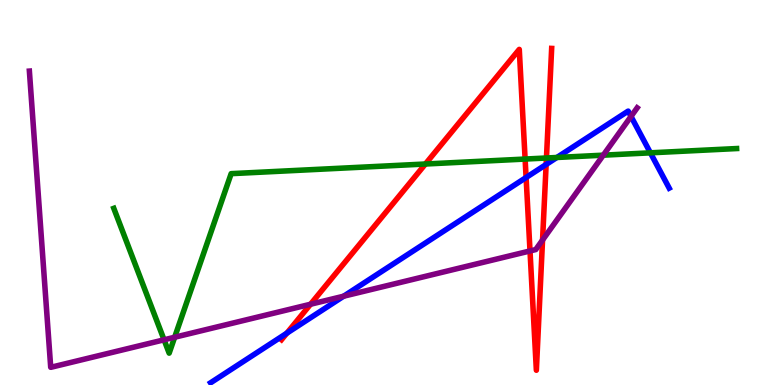[{'lines': ['blue', 'red'], 'intersections': [{'x': 3.7, 'y': 1.35}, {'x': 6.79, 'y': 5.39}, {'x': 7.05, 'y': 5.73}]}, {'lines': ['green', 'red'], 'intersections': [{'x': 5.49, 'y': 5.74}, {'x': 6.78, 'y': 5.87}, {'x': 7.05, 'y': 5.9}]}, {'lines': ['purple', 'red'], 'intersections': [{'x': 4.01, 'y': 2.1}, {'x': 6.84, 'y': 3.48}, {'x': 7.0, 'y': 3.77}]}, {'lines': ['blue', 'green'], 'intersections': [{'x': 7.19, 'y': 5.91}, {'x': 8.39, 'y': 6.03}]}, {'lines': ['blue', 'purple'], 'intersections': [{'x': 4.43, 'y': 2.31}, {'x': 8.14, 'y': 6.98}]}, {'lines': ['green', 'purple'], 'intersections': [{'x': 2.12, 'y': 1.17}, {'x': 2.25, 'y': 1.24}, {'x': 7.78, 'y': 5.97}]}]